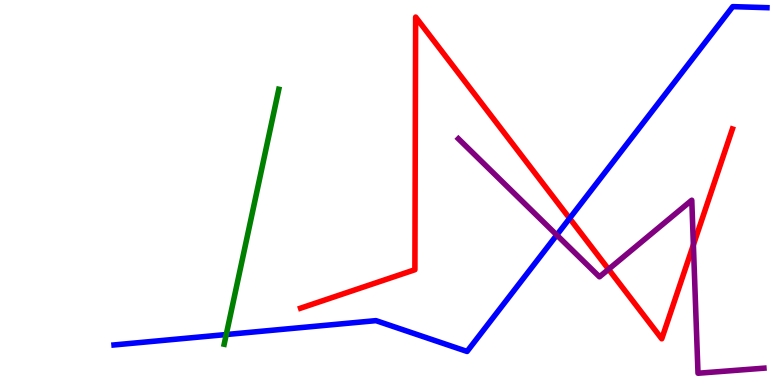[{'lines': ['blue', 'red'], 'intersections': [{'x': 7.35, 'y': 4.33}]}, {'lines': ['green', 'red'], 'intersections': []}, {'lines': ['purple', 'red'], 'intersections': [{'x': 7.85, 'y': 3.01}, {'x': 8.95, 'y': 3.64}]}, {'lines': ['blue', 'green'], 'intersections': [{'x': 2.92, 'y': 1.31}]}, {'lines': ['blue', 'purple'], 'intersections': [{'x': 7.18, 'y': 3.9}]}, {'lines': ['green', 'purple'], 'intersections': []}]